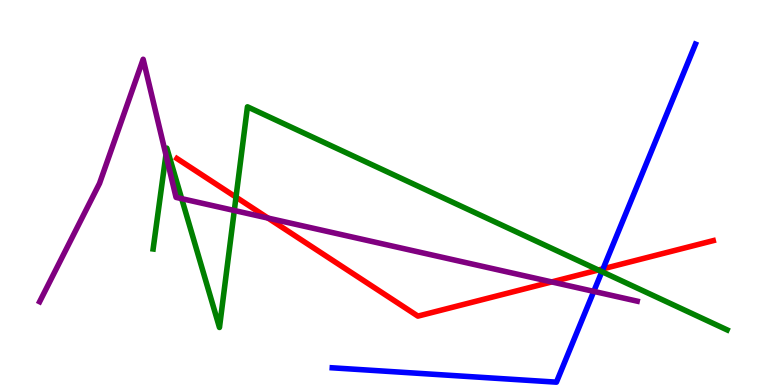[{'lines': ['blue', 'red'], 'intersections': [{'x': 7.78, 'y': 3.02}]}, {'lines': ['green', 'red'], 'intersections': [{'x': 3.05, 'y': 4.88}, {'x': 7.72, 'y': 2.99}]}, {'lines': ['purple', 'red'], 'intersections': [{'x': 3.46, 'y': 4.34}, {'x': 7.12, 'y': 2.68}]}, {'lines': ['blue', 'green'], 'intersections': [{'x': 7.77, 'y': 2.94}]}, {'lines': ['blue', 'purple'], 'intersections': [{'x': 7.66, 'y': 2.43}]}, {'lines': ['green', 'purple'], 'intersections': [{'x': 2.14, 'y': 5.98}, {'x': 2.34, 'y': 4.84}, {'x': 3.02, 'y': 4.53}]}]